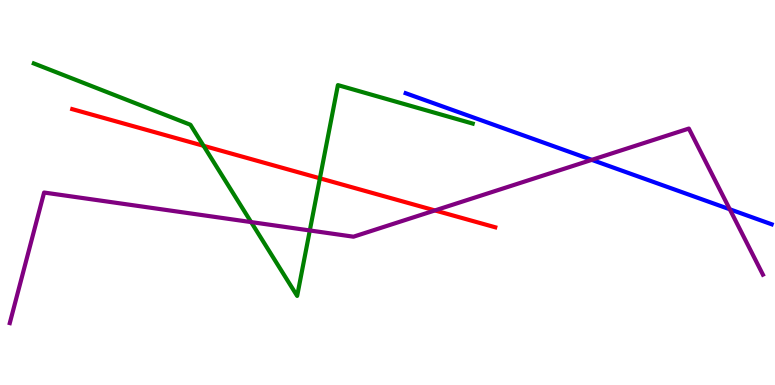[{'lines': ['blue', 'red'], 'intersections': []}, {'lines': ['green', 'red'], 'intersections': [{'x': 2.63, 'y': 6.21}, {'x': 4.13, 'y': 5.37}]}, {'lines': ['purple', 'red'], 'intersections': [{'x': 5.61, 'y': 4.53}]}, {'lines': ['blue', 'green'], 'intersections': []}, {'lines': ['blue', 'purple'], 'intersections': [{'x': 7.64, 'y': 5.85}, {'x': 9.42, 'y': 4.56}]}, {'lines': ['green', 'purple'], 'intersections': [{'x': 3.24, 'y': 4.23}, {'x': 4.0, 'y': 4.01}]}]